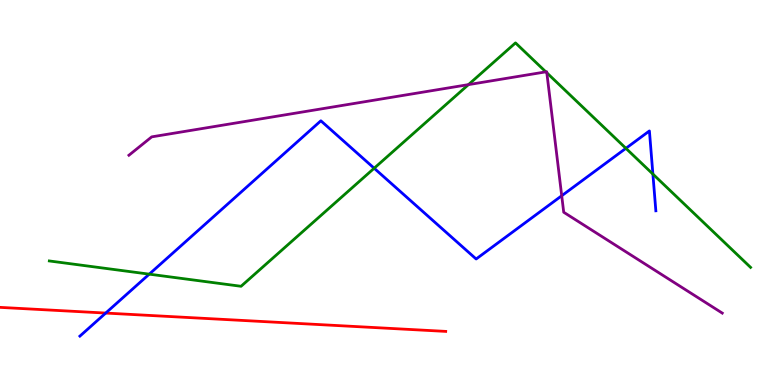[{'lines': ['blue', 'red'], 'intersections': [{'x': 1.36, 'y': 1.87}]}, {'lines': ['green', 'red'], 'intersections': []}, {'lines': ['purple', 'red'], 'intersections': []}, {'lines': ['blue', 'green'], 'intersections': [{'x': 1.93, 'y': 2.88}, {'x': 4.83, 'y': 5.63}, {'x': 8.08, 'y': 6.15}, {'x': 8.42, 'y': 5.48}]}, {'lines': ['blue', 'purple'], 'intersections': [{'x': 7.25, 'y': 4.92}]}, {'lines': ['green', 'purple'], 'intersections': [{'x': 6.04, 'y': 7.8}, {'x': 7.04, 'y': 8.13}, {'x': 7.06, 'y': 8.11}]}]